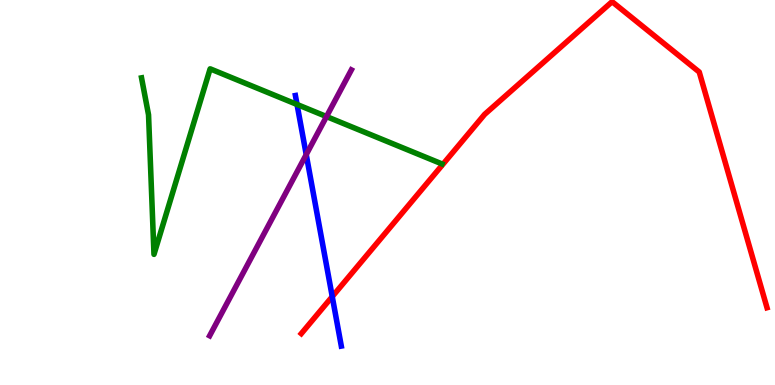[{'lines': ['blue', 'red'], 'intersections': [{'x': 4.29, 'y': 2.3}]}, {'lines': ['green', 'red'], 'intersections': []}, {'lines': ['purple', 'red'], 'intersections': []}, {'lines': ['blue', 'green'], 'intersections': [{'x': 3.83, 'y': 7.29}]}, {'lines': ['blue', 'purple'], 'intersections': [{'x': 3.95, 'y': 5.98}]}, {'lines': ['green', 'purple'], 'intersections': [{'x': 4.21, 'y': 6.97}]}]